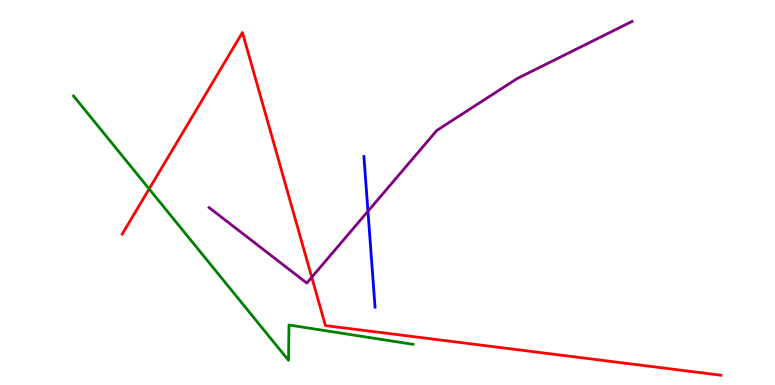[{'lines': ['blue', 'red'], 'intersections': []}, {'lines': ['green', 'red'], 'intersections': [{'x': 1.92, 'y': 5.09}]}, {'lines': ['purple', 'red'], 'intersections': [{'x': 4.02, 'y': 2.8}]}, {'lines': ['blue', 'green'], 'intersections': []}, {'lines': ['blue', 'purple'], 'intersections': [{'x': 4.75, 'y': 4.51}]}, {'lines': ['green', 'purple'], 'intersections': []}]